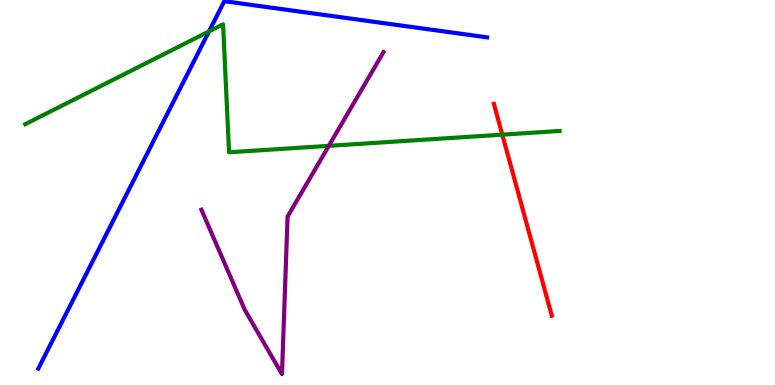[{'lines': ['blue', 'red'], 'intersections': []}, {'lines': ['green', 'red'], 'intersections': [{'x': 6.48, 'y': 6.5}]}, {'lines': ['purple', 'red'], 'intersections': []}, {'lines': ['blue', 'green'], 'intersections': [{'x': 2.7, 'y': 9.18}]}, {'lines': ['blue', 'purple'], 'intersections': []}, {'lines': ['green', 'purple'], 'intersections': [{'x': 4.24, 'y': 6.21}]}]